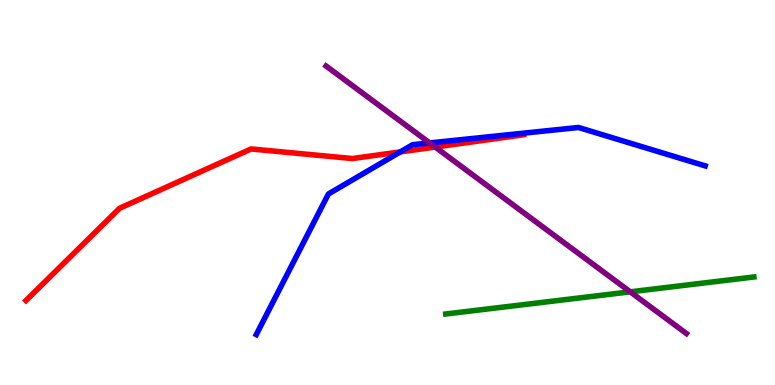[{'lines': ['blue', 'red'], 'intersections': [{'x': 5.17, 'y': 6.05}]}, {'lines': ['green', 'red'], 'intersections': []}, {'lines': ['purple', 'red'], 'intersections': [{'x': 5.62, 'y': 6.18}]}, {'lines': ['blue', 'green'], 'intersections': []}, {'lines': ['blue', 'purple'], 'intersections': [{'x': 5.54, 'y': 6.29}]}, {'lines': ['green', 'purple'], 'intersections': [{'x': 8.13, 'y': 2.42}]}]